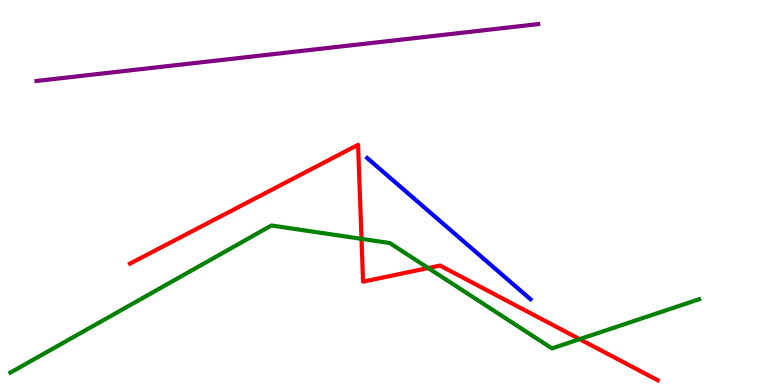[{'lines': ['blue', 'red'], 'intersections': []}, {'lines': ['green', 'red'], 'intersections': [{'x': 4.66, 'y': 3.8}, {'x': 5.53, 'y': 3.04}, {'x': 7.48, 'y': 1.19}]}, {'lines': ['purple', 'red'], 'intersections': []}, {'lines': ['blue', 'green'], 'intersections': []}, {'lines': ['blue', 'purple'], 'intersections': []}, {'lines': ['green', 'purple'], 'intersections': []}]